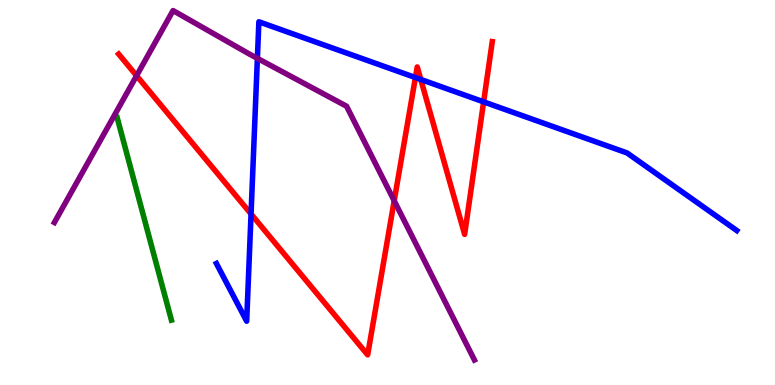[{'lines': ['blue', 'red'], 'intersections': [{'x': 3.24, 'y': 4.44}, {'x': 5.36, 'y': 7.99}, {'x': 5.43, 'y': 7.94}, {'x': 6.24, 'y': 7.35}]}, {'lines': ['green', 'red'], 'intersections': []}, {'lines': ['purple', 'red'], 'intersections': [{'x': 1.76, 'y': 8.03}, {'x': 5.09, 'y': 4.79}]}, {'lines': ['blue', 'green'], 'intersections': []}, {'lines': ['blue', 'purple'], 'intersections': [{'x': 3.32, 'y': 8.48}]}, {'lines': ['green', 'purple'], 'intersections': []}]